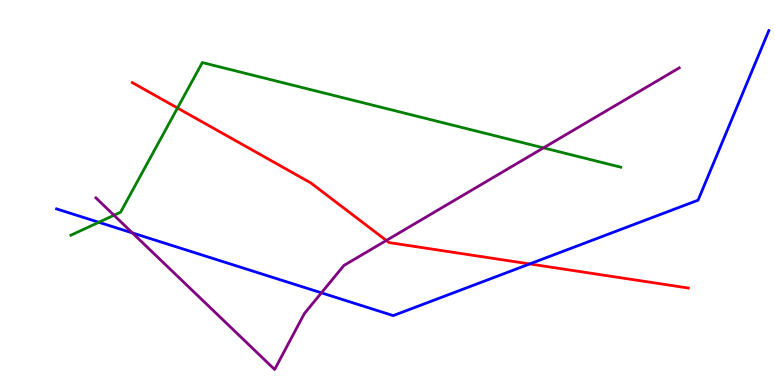[{'lines': ['blue', 'red'], 'intersections': [{'x': 6.83, 'y': 3.14}]}, {'lines': ['green', 'red'], 'intersections': [{'x': 2.29, 'y': 7.19}]}, {'lines': ['purple', 'red'], 'intersections': [{'x': 4.98, 'y': 3.75}]}, {'lines': ['blue', 'green'], 'intersections': [{'x': 1.28, 'y': 4.23}]}, {'lines': ['blue', 'purple'], 'intersections': [{'x': 1.71, 'y': 3.95}, {'x': 4.15, 'y': 2.39}]}, {'lines': ['green', 'purple'], 'intersections': [{'x': 1.47, 'y': 4.41}, {'x': 7.01, 'y': 6.16}]}]